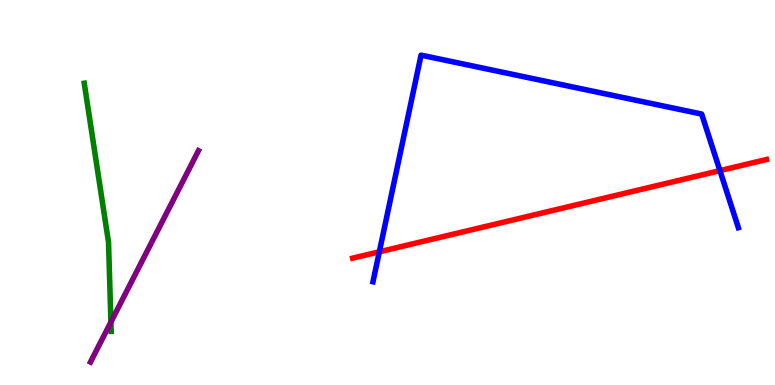[{'lines': ['blue', 'red'], 'intersections': [{'x': 4.89, 'y': 3.46}, {'x': 9.29, 'y': 5.57}]}, {'lines': ['green', 'red'], 'intersections': []}, {'lines': ['purple', 'red'], 'intersections': []}, {'lines': ['blue', 'green'], 'intersections': []}, {'lines': ['blue', 'purple'], 'intersections': []}, {'lines': ['green', 'purple'], 'intersections': [{'x': 1.43, 'y': 1.64}]}]